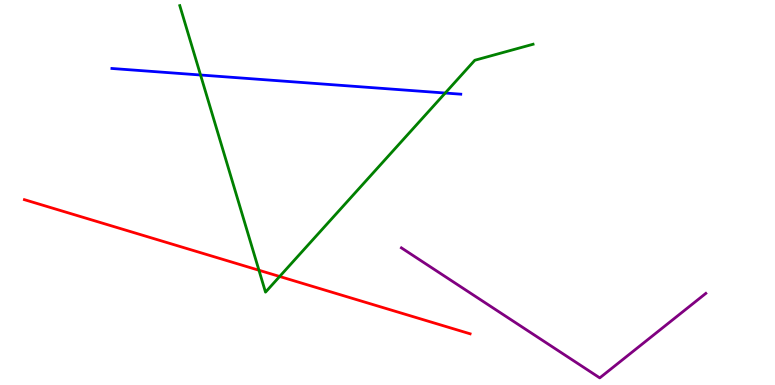[{'lines': ['blue', 'red'], 'intersections': []}, {'lines': ['green', 'red'], 'intersections': [{'x': 3.34, 'y': 2.98}, {'x': 3.61, 'y': 2.82}]}, {'lines': ['purple', 'red'], 'intersections': []}, {'lines': ['blue', 'green'], 'intersections': [{'x': 2.59, 'y': 8.05}, {'x': 5.74, 'y': 7.58}]}, {'lines': ['blue', 'purple'], 'intersections': []}, {'lines': ['green', 'purple'], 'intersections': []}]